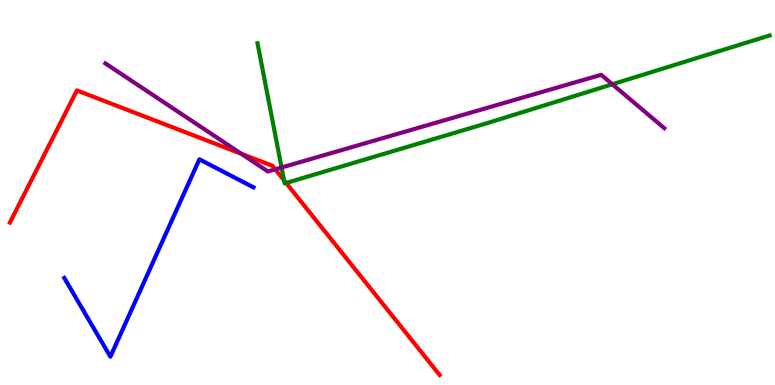[{'lines': ['blue', 'red'], 'intersections': []}, {'lines': ['green', 'red'], 'intersections': [{'x': 3.67, 'y': 5.32}, {'x': 3.69, 'y': 5.25}]}, {'lines': ['purple', 'red'], 'intersections': [{'x': 3.11, 'y': 6.01}, {'x': 3.55, 'y': 5.6}]}, {'lines': ['blue', 'green'], 'intersections': []}, {'lines': ['blue', 'purple'], 'intersections': []}, {'lines': ['green', 'purple'], 'intersections': [{'x': 3.63, 'y': 5.65}, {'x': 7.9, 'y': 7.81}]}]